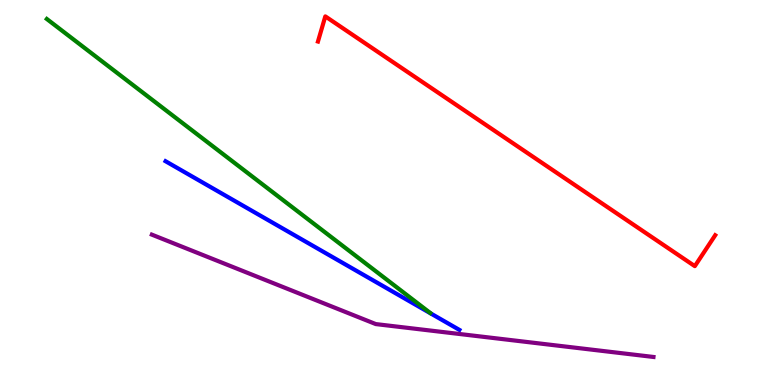[{'lines': ['blue', 'red'], 'intersections': []}, {'lines': ['green', 'red'], 'intersections': []}, {'lines': ['purple', 'red'], 'intersections': []}, {'lines': ['blue', 'green'], 'intersections': []}, {'lines': ['blue', 'purple'], 'intersections': []}, {'lines': ['green', 'purple'], 'intersections': []}]